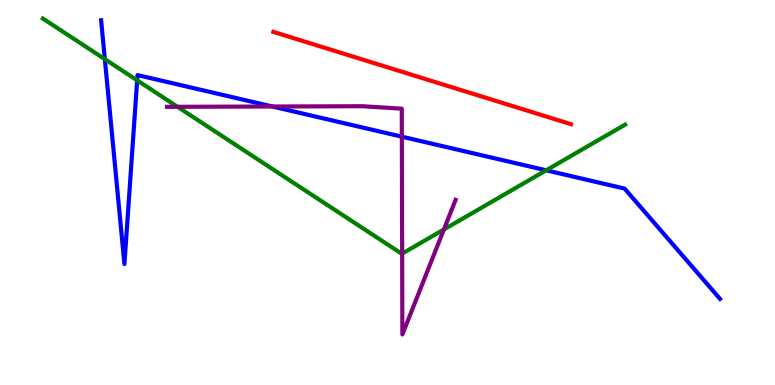[{'lines': ['blue', 'red'], 'intersections': []}, {'lines': ['green', 'red'], 'intersections': []}, {'lines': ['purple', 'red'], 'intersections': []}, {'lines': ['blue', 'green'], 'intersections': [{'x': 1.35, 'y': 8.46}, {'x': 1.77, 'y': 7.91}, {'x': 7.05, 'y': 5.58}]}, {'lines': ['blue', 'purple'], 'intersections': [{'x': 3.51, 'y': 7.23}, {'x': 5.19, 'y': 6.45}]}, {'lines': ['green', 'purple'], 'intersections': [{'x': 2.29, 'y': 7.23}, {'x': 5.19, 'y': 3.41}, {'x': 5.73, 'y': 4.04}]}]